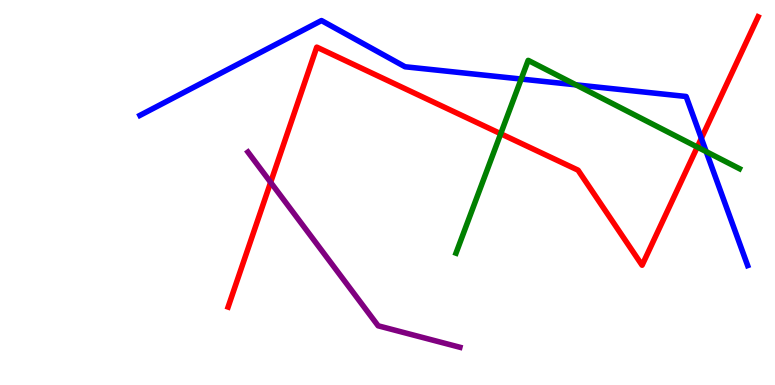[{'lines': ['blue', 'red'], 'intersections': [{'x': 9.05, 'y': 6.41}]}, {'lines': ['green', 'red'], 'intersections': [{'x': 6.46, 'y': 6.53}, {'x': 9.0, 'y': 6.18}]}, {'lines': ['purple', 'red'], 'intersections': [{'x': 3.49, 'y': 5.26}]}, {'lines': ['blue', 'green'], 'intersections': [{'x': 6.73, 'y': 7.95}, {'x': 7.43, 'y': 7.8}, {'x': 9.11, 'y': 6.06}]}, {'lines': ['blue', 'purple'], 'intersections': []}, {'lines': ['green', 'purple'], 'intersections': []}]